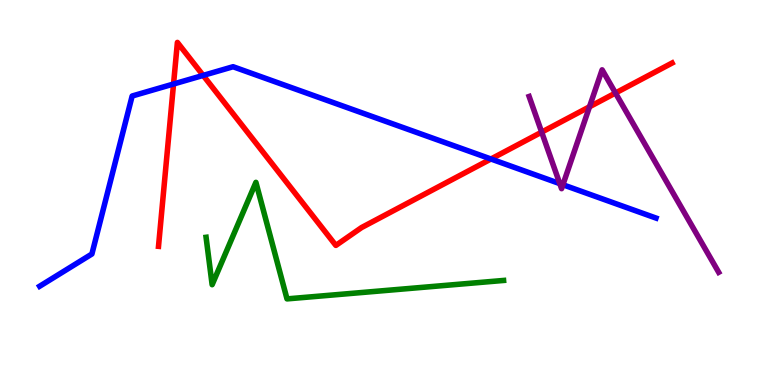[{'lines': ['blue', 'red'], 'intersections': [{'x': 2.24, 'y': 7.82}, {'x': 2.62, 'y': 8.04}, {'x': 6.33, 'y': 5.87}]}, {'lines': ['green', 'red'], 'intersections': []}, {'lines': ['purple', 'red'], 'intersections': [{'x': 6.99, 'y': 6.57}, {'x': 7.61, 'y': 7.23}, {'x': 7.94, 'y': 7.58}]}, {'lines': ['blue', 'green'], 'intersections': []}, {'lines': ['blue', 'purple'], 'intersections': [{'x': 7.22, 'y': 5.23}, {'x': 7.26, 'y': 5.2}]}, {'lines': ['green', 'purple'], 'intersections': []}]